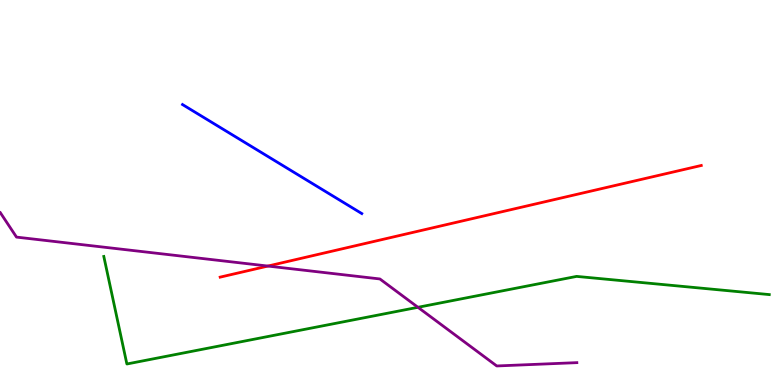[{'lines': ['blue', 'red'], 'intersections': []}, {'lines': ['green', 'red'], 'intersections': []}, {'lines': ['purple', 'red'], 'intersections': [{'x': 3.46, 'y': 3.09}]}, {'lines': ['blue', 'green'], 'intersections': []}, {'lines': ['blue', 'purple'], 'intersections': []}, {'lines': ['green', 'purple'], 'intersections': [{'x': 5.39, 'y': 2.02}]}]